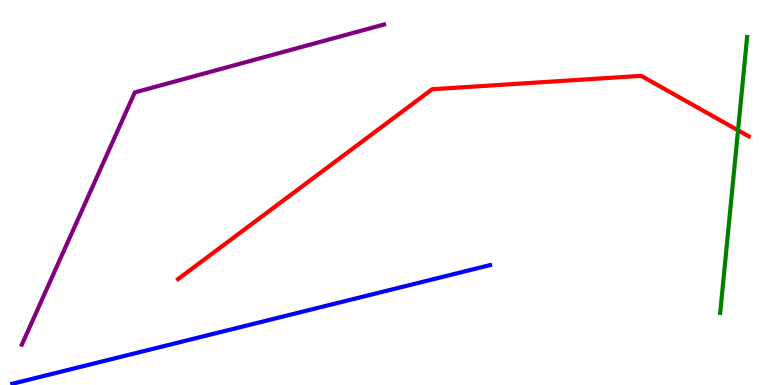[{'lines': ['blue', 'red'], 'intersections': []}, {'lines': ['green', 'red'], 'intersections': [{'x': 9.52, 'y': 6.62}]}, {'lines': ['purple', 'red'], 'intersections': []}, {'lines': ['blue', 'green'], 'intersections': []}, {'lines': ['blue', 'purple'], 'intersections': []}, {'lines': ['green', 'purple'], 'intersections': []}]